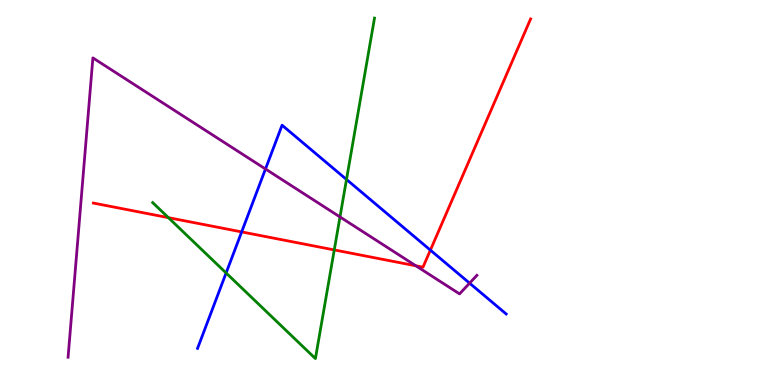[{'lines': ['blue', 'red'], 'intersections': [{'x': 3.12, 'y': 3.98}, {'x': 5.55, 'y': 3.5}]}, {'lines': ['green', 'red'], 'intersections': [{'x': 2.17, 'y': 4.35}, {'x': 4.31, 'y': 3.51}]}, {'lines': ['purple', 'red'], 'intersections': [{'x': 5.37, 'y': 3.1}]}, {'lines': ['blue', 'green'], 'intersections': [{'x': 2.92, 'y': 2.91}, {'x': 4.47, 'y': 5.34}]}, {'lines': ['blue', 'purple'], 'intersections': [{'x': 3.43, 'y': 5.61}, {'x': 6.06, 'y': 2.65}]}, {'lines': ['green', 'purple'], 'intersections': [{'x': 4.39, 'y': 4.37}]}]